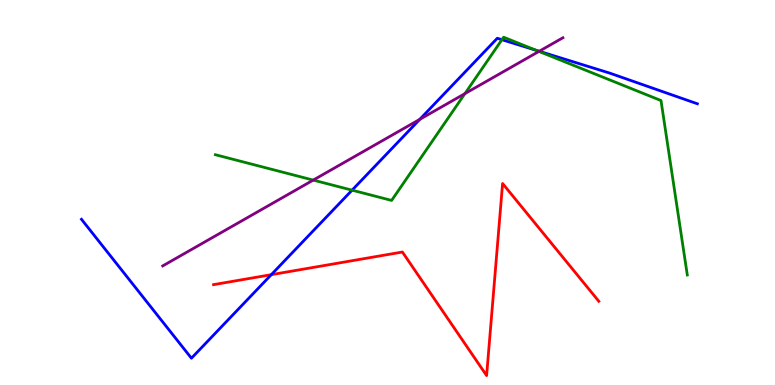[{'lines': ['blue', 'red'], 'intersections': [{'x': 3.5, 'y': 2.87}]}, {'lines': ['green', 'red'], 'intersections': []}, {'lines': ['purple', 'red'], 'intersections': []}, {'lines': ['blue', 'green'], 'intersections': [{'x': 4.54, 'y': 5.06}, {'x': 6.48, 'y': 8.97}, {'x': 6.92, 'y': 8.69}]}, {'lines': ['blue', 'purple'], 'intersections': [{'x': 5.42, 'y': 6.9}, {'x': 6.96, 'y': 8.67}]}, {'lines': ['green', 'purple'], 'intersections': [{'x': 4.04, 'y': 5.32}, {'x': 6.0, 'y': 7.57}, {'x': 6.95, 'y': 8.66}]}]